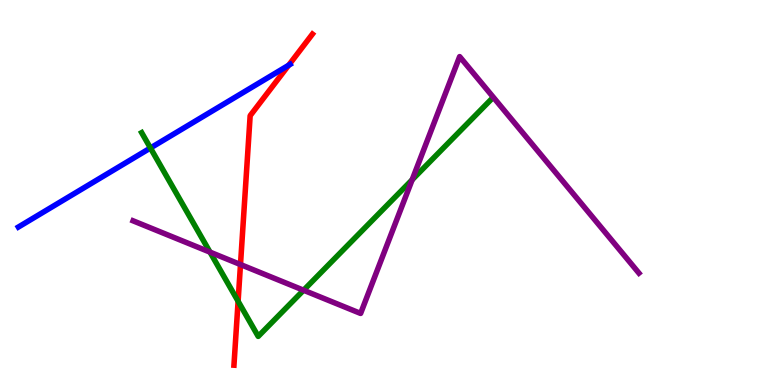[{'lines': ['blue', 'red'], 'intersections': [{'x': 3.72, 'y': 8.31}]}, {'lines': ['green', 'red'], 'intersections': [{'x': 3.07, 'y': 2.18}]}, {'lines': ['purple', 'red'], 'intersections': [{'x': 3.1, 'y': 3.13}]}, {'lines': ['blue', 'green'], 'intersections': [{'x': 1.94, 'y': 6.16}]}, {'lines': ['blue', 'purple'], 'intersections': []}, {'lines': ['green', 'purple'], 'intersections': [{'x': 2.71, 'y': 3.45}, {'x': 3.92, 'y': 2.46}, {'x': 5.32, 'y': 5.33}]}]